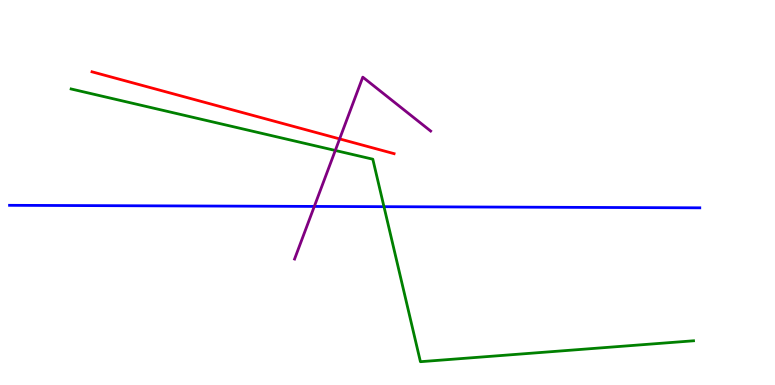[{'lines': ['blue', 'red'], 'intersections': []}, {'lines': ['green', 'red'], 'intersections': []}, {'lines': ['purple', 'red'], 'intersections': [{'x': 4.38, 'y': 6.39}]}, {'lines': ['blue', 'green'], 'intersections': [{'x': 4.95, 'y': 4.63}]}, {'lines': ['blue', 'purple'], 'intersections': [{'x': 4.06, 'y': 4.64}]}, {'lines': ['green', 'purple'], 'intersections': [{'x': 4.33, 'y': 6.09}]}]